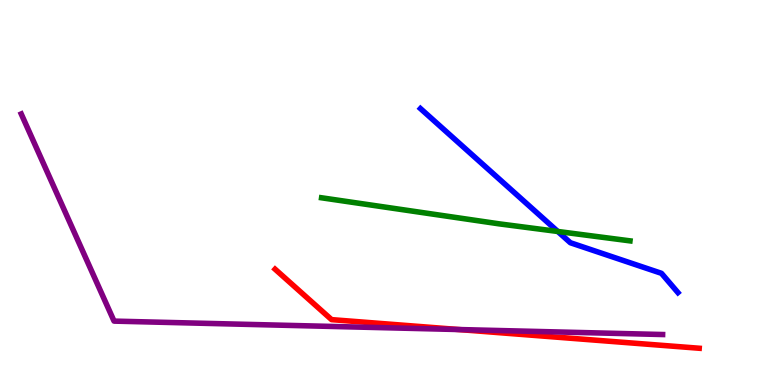[{'lines': ['blue', 'red'], 'intersections': []}, {'lines': ['green', 'red'], 'intersections': []}, {'lines': ['purple', 'red'], 'intersections': [{'x': 5.92, 'y': 1.44}]}, {'lines': ['blue', 'green'], 'intersections': [{'x': 7.2, 'y': 3.99}]}, {'lines': ['blue', 'purple'], 'intersections': []}, {'lines': ['green', 'purple'], 'intersections': []}]